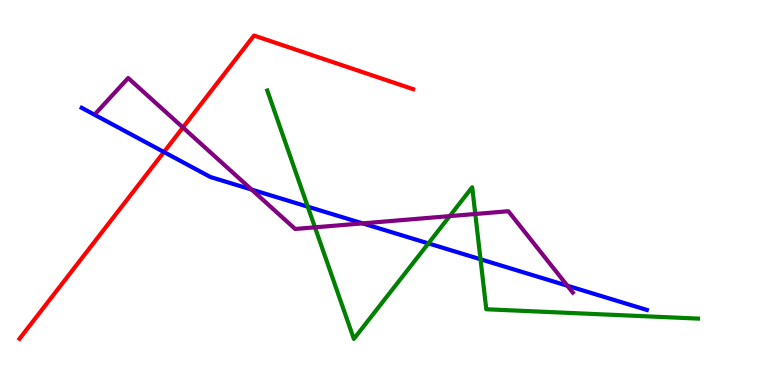[{'lines': ['blue', 'red'], 'intersections': [{'x': 2.12, 'y': 6.05}]}, {'lines': ['green', 'red'], 'intersections': []}, {'lines': ['purple', 'red'], 'intersections': [{'x': 2.36, 'y': 6.69}]}, {'lines': ['blue', 'green'], 'intersections': [{'x': 3.97, 'y': 4.63}, {'x': 5.53, 'y': 3.68}, {'x': 6.2, 'y': 3.27}]}, {'lines': ['blue', 'purple'], 'intersections': [{'x': 3.25, 'y': 5.08}, {'x': 4.68, 'y': 4.2}, {'x': 7.32, 'y': 2.58}]}, {'lines': ['green', 'purple'], 'intersections': [{'x': 4.06, 'y': 4.1}, {'x': 5.8, 'y': 4.39}, {'x': 6.13, 'y': 4.44}]}]